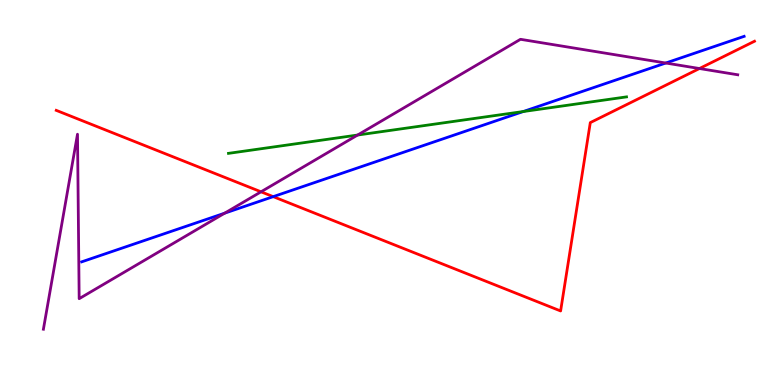[{'lines': ['blue', 'red'], 'intersections': [{'x': 3.53, 'y': 4.89}]}, {'lines': ['green', 'red'], 'intersections': []}, {'lines': ['purple', 'red'], 'intersections': [{'x': 3.37, 'y': 5.02}, {'x': 9.03, 'y': 8.22}]}, {'lines': ['blue', 'green'], 'intersections': [{'x': 6.75, 'y': 7.1}]}, {'lines': ['blue', 'purple'], 'intersections': [{'x': 2.9, 'y': 4.46}, {'x': 8.59, 'y': 8.36}]}, {'lines': ['green', 'purple'], 'intersections': [{'x': 4.61, 'y': 6.49}]}]